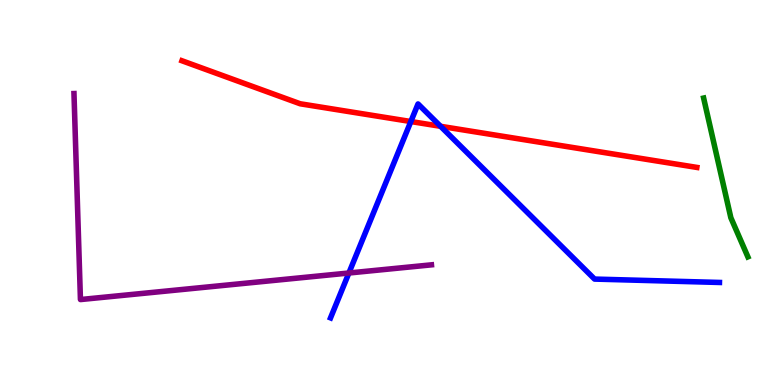[{'lines': ['blue', 'red'], 'intersections': [{'x': 5.3, 'y': 6.84}, {'x': 5.68, 'y': 6.72}]}, {'lines': ['green', 'red'], 'intersections': []}, {'lines': ['purple', 'red'], 'intersections': []}, {'lines': ['blue', 'green'], 'intersections': []}, {'lines': ['blue', 'purple'], 'intersections': [{'x': 4.5, 'y': 2.91}]}, {'lines': ['green', 'purple'], 'intersections': []}]